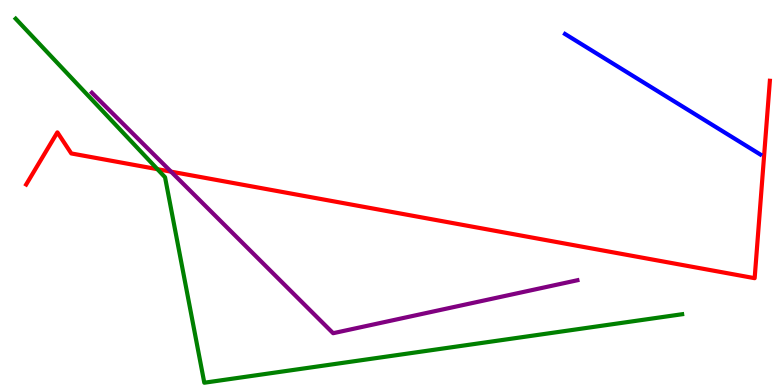[{'lines': ['blue', 'red'], 'intersections': []}, {'lines': ['green', 'red'], 'intersections': [{'x': 2.03, 'y': 5.61}]}, {'lines': ['purple', 'red'], 'intersections': [{'x': 2.21, 'y': 5.54}]}, {'lines': ['blue', 'green'], 'intersections': []}, {'lines': ['blue', 'purple'], 'intersections': []}, {'lines': ['green', 'purple'], 'intersections': []}]